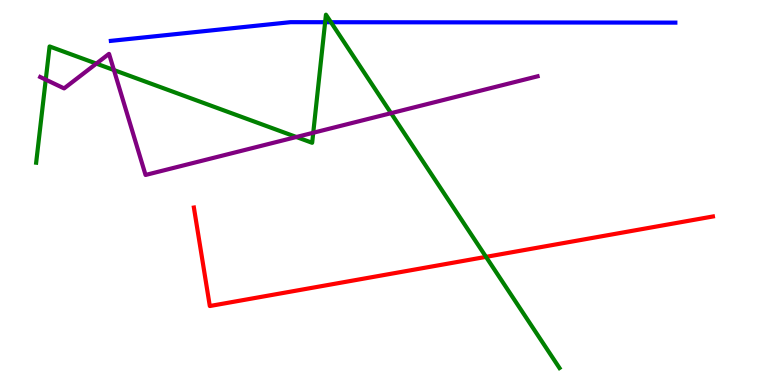[{'lines': ['blue', 'red'], 'intersections': []}, {'lines': ['green', 'red'], 'intersections': [{'x': 6.27, 'y': 3.33}]}, {'lines': ['purple', 'red'], 'intersections': []}, {'lines': ['blue', 'green'], 'intersections': [{'x': 4.2, 'y': 9.42}, {'x': 4.27, 'y': 9.42}]}, {'lines': ['blue', 'purple'], 'intersections': []}, {'lines': ['green', 'purple'], 'intersections': [{'x': 0.59, 'y': 7.93}, {'x': 1.24, 'y': 8.35}, {'x': 1.47, 'y': 8.18}, {'x': 3.82, 'y': 6.44}, {'x': 4.04, 'y': 6.55}, {'x': 5.05, 'y': 7.06}]}]